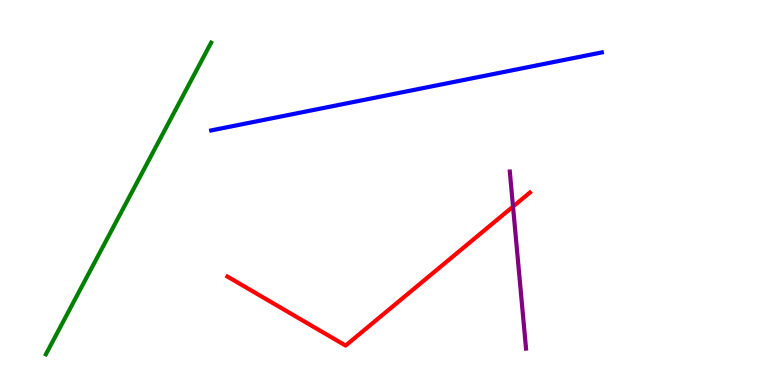[{'lines': ['blue', 'red'], 'intersections': []}, {'lines': ['green', 'red'], 'intersections': []}, {'lines': ['purple', 'red'], 'intersections': [{'x': 6.62, 'y': 4.63}]}, {'lines': ['blue', 'green'], 'intersections': []}, {'lines': ['blue', 'purple'], 'intersections': []}, {'lines': ['green', 'purple'], 'intersections': []}]